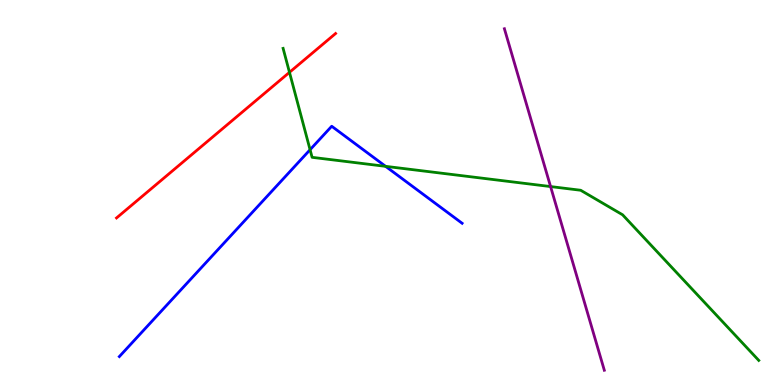[{'lines': ['blue', 'red'], 'intersections': []}, {'lines': ['green', 'red'], 'intersections': [{'x': 3.74, 'y': 8.12}]}, {'lines': ['purple', 'red'], 'intersections': []}, {'lines': ['blue', 'green'], 'intersections': [{'x': 4.0, 'y': 6.11}, {'x': 4.98, 'y': 5.68}]}, {'lines': ['blue', 'purple'], 'intersections': []}, {'lines': ['green', 'purple'], 'intersections': [{'x': 7.1, 'y': 5.15}]}]